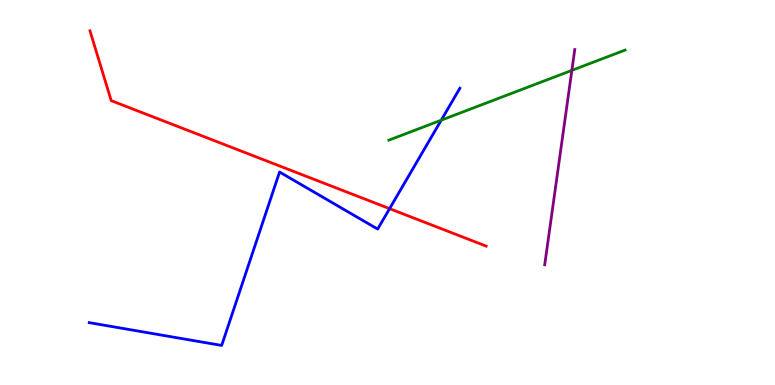[{'lines': ['blue', 'red'], 'intersections': [{'x': 5.03, 'y': 4.58}]}, {'lines': ['green', 'red'], 'intersections': []}, {'lines': ['purple', 'red'], 'intersections': []}, {'lines': ['blue', 'green'], 'intersections': [{'x': 5.69, 'y': 6.88}]}, {'lines': ['blue', 'purple'], 'intersections': []}, {'lines': ['green', 'purple'], 'intersections': [{'x': 7.38, 'y': 8.17}]}]